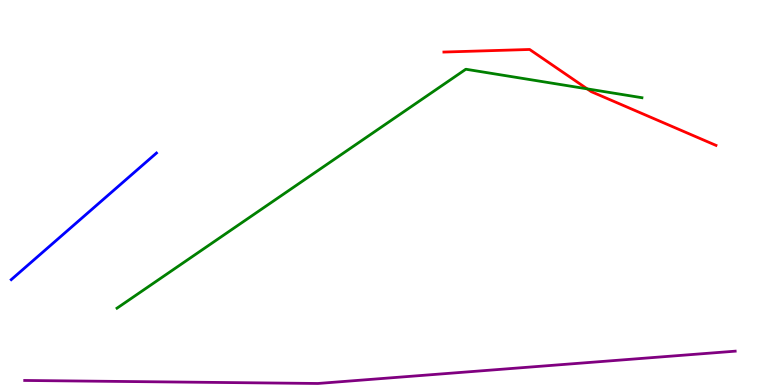[{'lines': ['blue', 'red'], 'intersections': []}, {'lines': ['green', 'red'], 'intersections': [{'x': 7.58, 'y': 7.69}]}, {'lines': ['purple', 'red'], 'intersections': []}, {'lines': ['blue', 'green'], 'intersections': []}, {'lines': ['blue', 'purple'], 'intersections': []}, {'lines': ['green', 'purple'], 'intersections': []}]